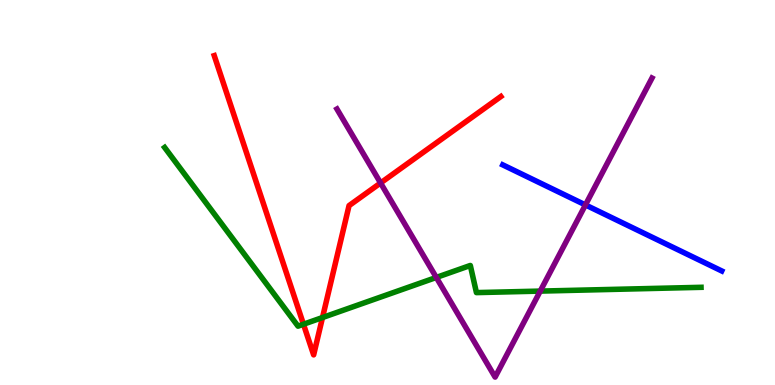[{'lines': ['blue', 'red'], 'intersections': []}, {'lines': ['green', 'red'], 'intersections': [{'x': 3.92, 'y': 1.58}, {'x': 4.16, 'y': 1.75}]}, {'lines': ['purple', 'red'], 'intersections': [{'x': 4.91, 'y': 5.25}]}, {'lines': ['blue', 'green'], 'intersections': []}, {'lines': ['blue', 'purple'], 'intersections': [{'x': 7.55, 'y': 4.68}]}, {'lines': ['green', 'purple'], 'intersections': [{'x': 5.63, 'y': 2.79}, {'x': 6.97, 'y': 2.44}]}]